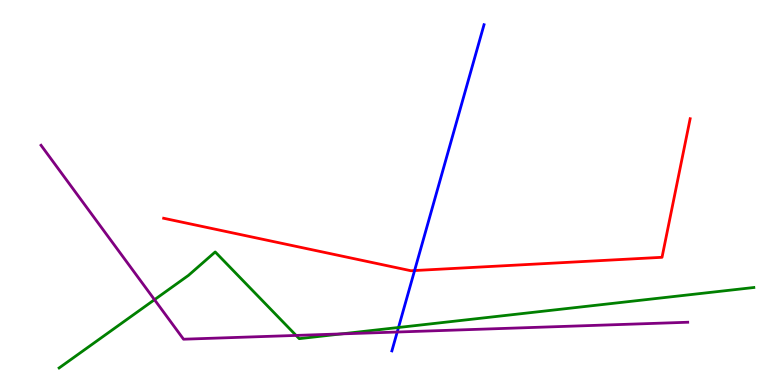[{'lines': ['blue', 'red'], 'intersections': [{'x': 5.35, 'y': 2.97}]}, {'lines': ['green', 'red'], 'intersections': []}, {'lines': ['purple', 'red'], 'intersections': []}, {'lines': ['blue', 'green'], 'intersections': [{'x': 5.14, 'y': 1.49}]}, {'lines': ['blue', 'purple'], 'intersections': [{'x': 5.13, 'y': 1.38}]}, {'lines': ['green', 'purple'], 'intersections': [{'x': 1.99, 'y': 2.22}, {'x': 3.82, 'y': 1.29}, {'x': 4.41, 'y': 1.33}]}]